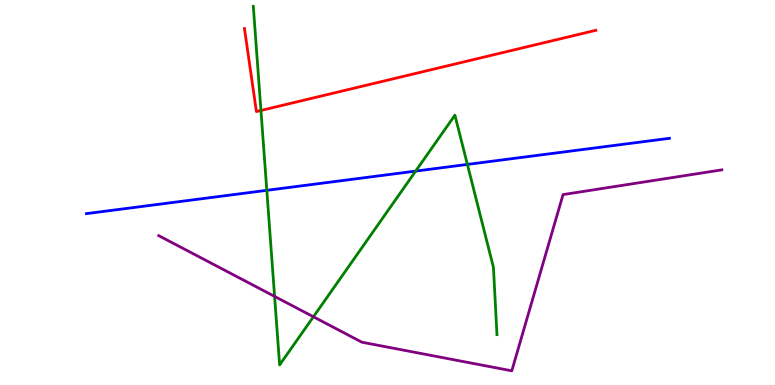[{'lines': ['blue', 'red'], 'intersections': []}, {'lines': ['green', 'red'], 'intersections': [{'x': 3.37, 'y': 7.13}]}, {'lines': ['purple', 'red'], 'intersections': []}, {'lines': ['blue', 'green'], 'intersections': [{'x': 3.44, 'y': 5.06}, {'x': 5.36, 'y': 5.56}, {'x': 6.03, 'y': 5.73}]}, {'lines': ['blue', 'purple'], 'intersections': []}, {'lines': ['green', 'purple'], 'intersections': [{'x': 3.54, 'y': 2.3}, {'x': 4.04, 'y': 1.77}]}]